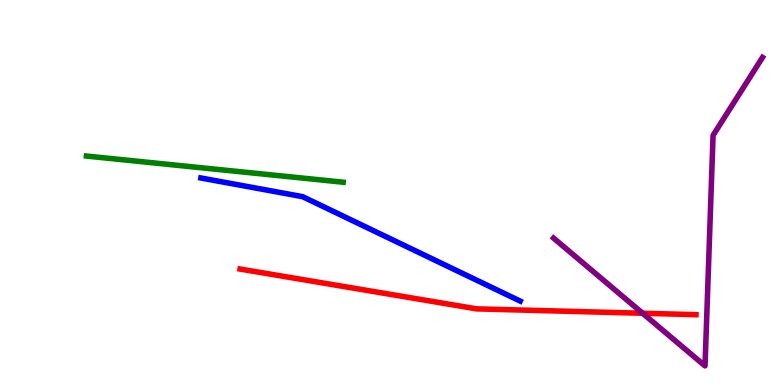[{'lines': ['blue', 'red'], 'intersections': []}, {'lines': ['green', 'red'], 'intersections': []}, {'lines': ['purple', 'red'], 'intersections': [{'x': 8.29, 'y': 1.86}]}, {'lines': ['blue', 'green'], 'intersections': []}, {'lines': ['blue', 'purple'], 'intersections': []}, {'lines': ['green', 'purple'], 'intersections': []}]